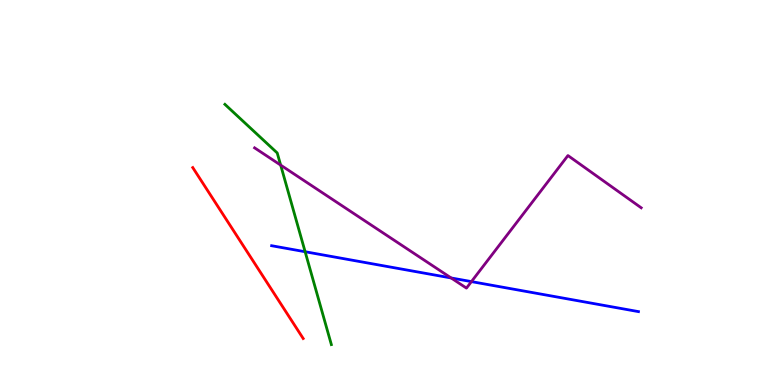[{'lines': ['blue', 'red'], 'intersections': []}, {'lines': ['green', 'red'], 'intersections': []}, {'lines': ['purple', 'red'], 'intersections': []}, {'lines': ['blue', 'green'], 'intersections': [{'x': 3.94, 'y': 3.46}]}, {'lines': ['blue', 'purple'], 'intersections': [{'x': 5.82, 'y': 2.78}, {'x': 6.08, 'y': 2.69}]}, {'lines': ['green', 'purple'], 'intersections': [{'x': 3.62, 'y': 5.71}]}]